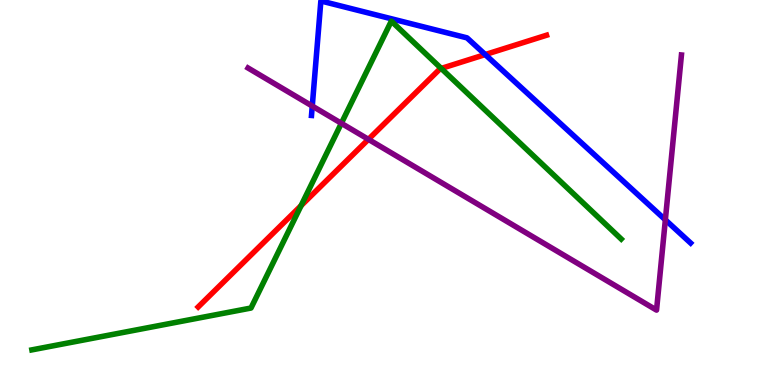[{'lines': ['blue', 'red'], 'intersections': [{'x': 6.26, 'y': 8.58}]}, {'lines': ['green', 'red'], 'intersections': [{'x': 3.88, 'y': 4.66}, {'x': 5.69, 'y': 8.22}]}, {'lines': ['purple', 'red'], 'intersections': [{'x': 4.75, 'y': 6.38}]}, {'lines': ['blue', 'green'], 'intersections': []}, {'lines': ['blue', 'purple'], 'intersections': [{'x': 4.03, 'y': 7.25}, {'x': 8.59, 'y': 4.29}]}, {'lines': ['green', 'purple'], 'intersections': [{'x': 4.4, 'y': 6.8}]}]